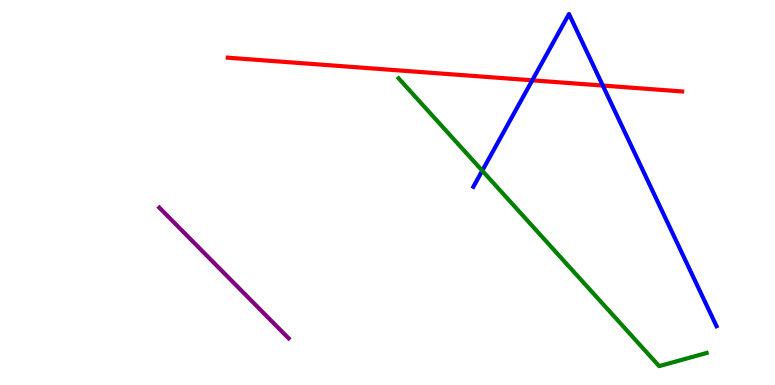[{'lines': ['blue', 'red'], 'intersections': [{'x': 6.87, 'y': 7.91}, {'x': 7.78, 'y': 7.78}]}, {'lines': ['green', 'red'], 'intersections': []}, {'lines': ['purple', 'red'], 'intersections': []}, {'lines': ['blue', 'green'], 'intersections': [{'x': 6.22, 'y': 5.57}]}, {'lines': ['blue', 'purple'], 'intersections': []}, {'lines': ['green', 'purple'], 'intersections': []}]